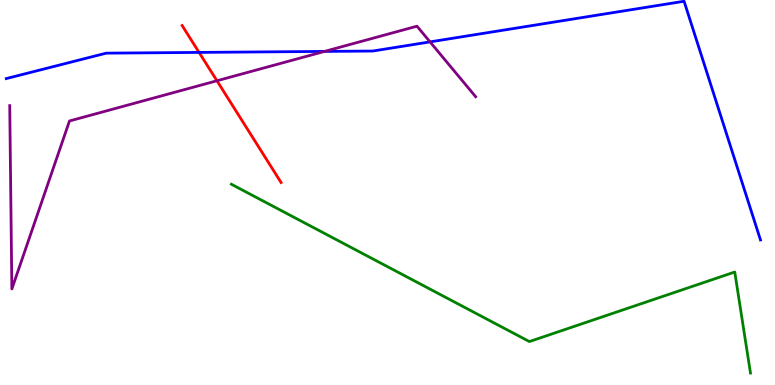[{'lines': ['blue', 'red'], 'intersections': [{'x': 2.57, 'y': 8.64}]}, {'lines': ['green', 'red'], 'intersections': []}, {'lines': ['purple', 'red'], 'intersections': [{'x': 2.8, 'y': 7.9}]}, {'lines': ['blue', 'green'], 'intersections': []}, {'lines': ['blue', 'purple'], 'intersections': [{'x': 4.19, 'y': 8.66}, {'x': 5.55, 'y': 8.91}]}, {'lines': ['green', 'purple'], 'intersections': []}]